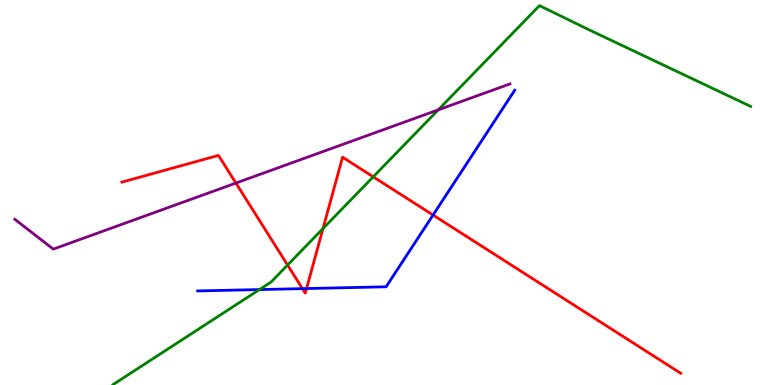[{'lines': ['blue', 'red'], 'intersections': [{'x': 3.9, 'y': 2.5}, {'x': 3.96, 'y': 2.51}, {'x': 5.59, 'y': 4.41}]}, {'lines': ['green', 'red'], 'intersections': [{'x': 3.71, 'y': 3.12}, {'x': 4.17, 'y': 4.06}, {'x': 4.82, 'y': 5.41}]}, {'lines': ['purple', 'red'], 'intersections': [{'x': 3.04, 'y': 5.25}]}, {'lines': ['blue', 'green'], 'intersections': [{'x': 3.35, 'y': 2.48}]}, {'lines': ['blue', 'purple'], 'intersections': []}, {'lines': ['green', 'purple'], 'intersections': [{'x': 5.65, 'y': 7.15}]}]